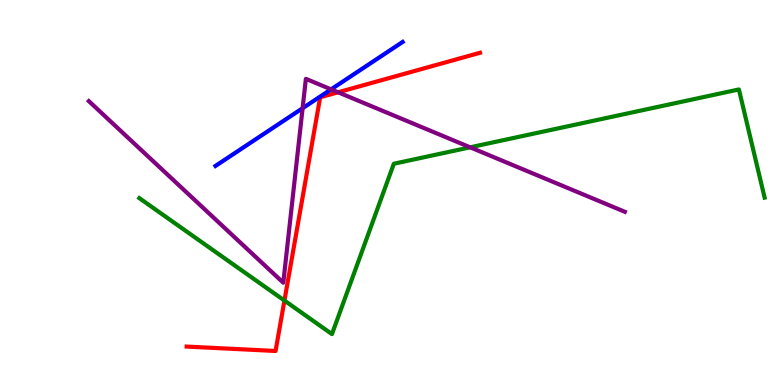[{'lines': ['blue', 'red'], 'intersections': []}, {'lines': ['green', 'red'], 'intersections': [{'x': 3.67, 'y': 2.19}]}, {'lines': ['purple', 'red'], 'intersections': [{'x': 4.36, 'y': 7.6}]}, {'lines': ['blue', 'green'], 'intersections': []}, {'lines': ['blue', 'purple'], 'intersections': [{'x': 3.9, 'y': 7.19}, {'x': 4.27, 'y': 7.68}]}, {'lines': ['green', 'purple'], 'intersections': [{'x': 6.07, 'y': 6.17}]}]